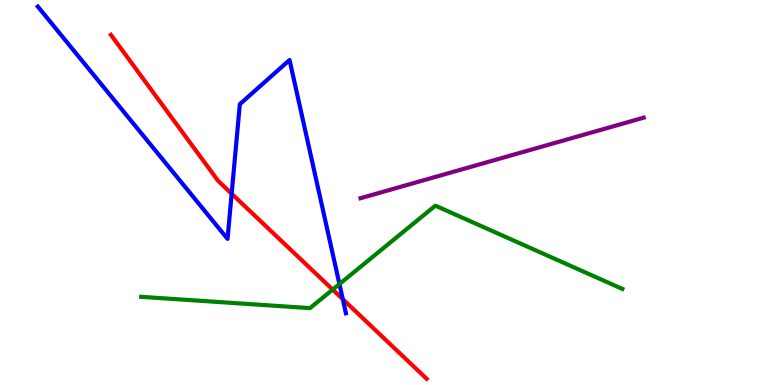[{'lines': ['blue', 'red'], 'intersections': [{'x': 2.99, 'y': 4.97}, {'x': 4.42, 'y': 2.23}]}, {'lines': ['green', 'red'], 'intersections': [{'x': 4.29, 'y': 2.48}]}, {'lines': ['purple', 'red'], 'intersections': []}, {'lines': ['blue', 'green'], 'intersections': [{'x': 4.38, 'y': 2.62}]}, {'lines': ['blue', 'purple'], 'intersections': []}, {'lines': ['green', 'purple'], 'intersections': []}]